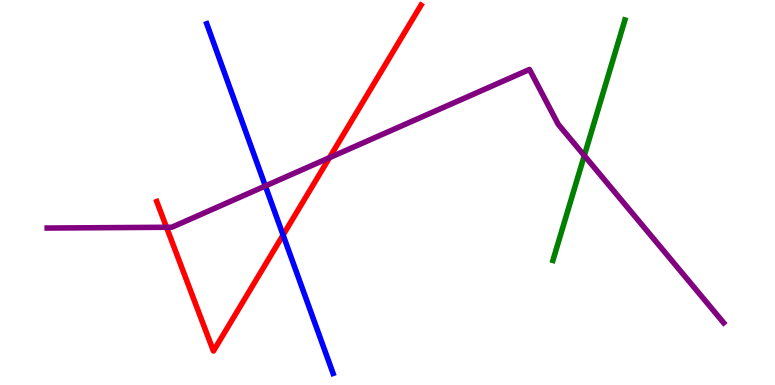[{'lines': ['blue', 'red'], 'intersections': [{'x': 3.65, 'y': 3.9}]}, {'lines': ['green', 'red'], 'intersections': []}, {'lines': ['purple', 'red'], 'intersections': [{'x': 2.15, 'y': 4.1}, {'x': 4.25, 'y': 5.9}]}, {'lines': ['blue', 'green'], 'intersections': []}, {'lines': ['blue', 'purple'], 'intersections': [{'x': 3.42, 'y': 5.17}]}, {'lines': ['green', 'purple'], 'intersections': [{'x': 7.54, 'y': 5.96}]}]